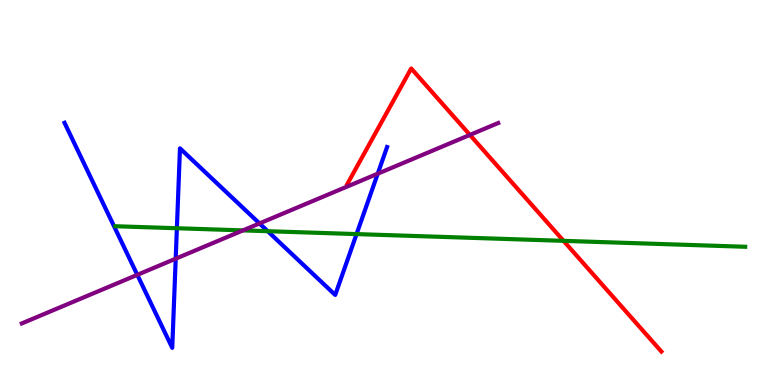[{'lines': ['blue', 'red'], 'intersections': []}, {'lines': ['green', 'red'], 'intersections': [{'x': 7.27, 'y': 3.74}]}, {'lines': ['purple', 'red'], 'intersections': [{'x': 6.06, 'y': 6.5}]}, {'lines': ['blue', 'green'], 'intersections': [{'x': 2.28, 'y': 4.07}, {'x': 3.45, 'y': 3.99}, {'x': 4.6, 'y': 3.92}]}, {'lines': ['blue', 'purple'], 'intersections': [{'x': 1.77, 'y': 2.86}, {'x': 2.27, 'y': 3.28}, {'x': 3.35, 'y': 4.2}, {'x': 4.87, 'y': 5.49}]}, {'lines': ['green', 'purple'], 'intersections': [{'x': 3.14, 'y': 4.02}]}]